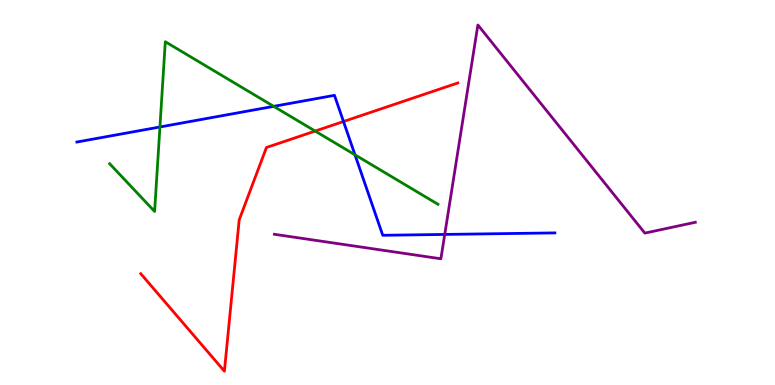[{'lines': ['blue', 'red'], 'intersections': [{'x': 4.43, 'y': 6.84}]}, {'lines': ['green', 'red'], 'intersections': [{'x': 4.07, 'y': 6.6}]}, {'lines': ['purple', 'red'], 'intersections': []}, {'lines': ['blue', 'green'], 'intersections': [{'x': 2.06, 'y': 6.7}, {'x': 3.53, 'y': 7.24}, {'x': 4.58, 'y': 5.98}]}, {'lines': ['blue', 'purple'], 'intersections': [{'x': 5.74, 'y': 3.91}]}, {'lines': ['green', 'purple'], 'intersections': []}]